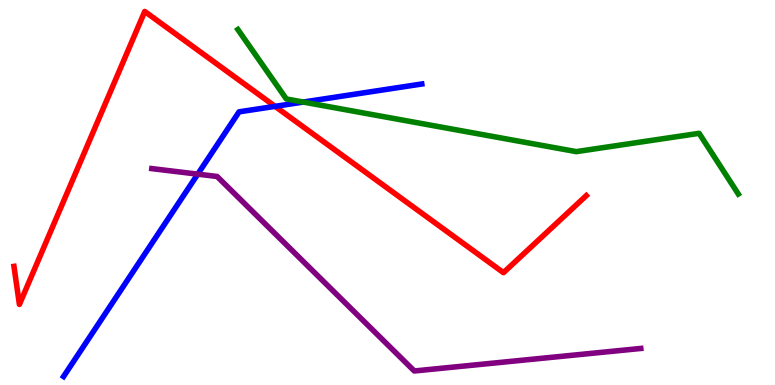[{'lines': ['blue', 'red'], 'intersections': [{'x': 3.55, 'y': 7.24}]}, {'lines': ['green', 'red'], 'intersections': []}, {'lines': ['purple', 'red'], 'intersections': []}, {'lines': ['blue', 'green'], 'intersections': [{'x': 3.91, 'y': 7.35}]}, {'lines': ['blue', 'purple'], 'intersections': [{'x': 2.55, 'y': 5.48}]}, {'lines': ['green', 'purple'], 'intersections': []}]